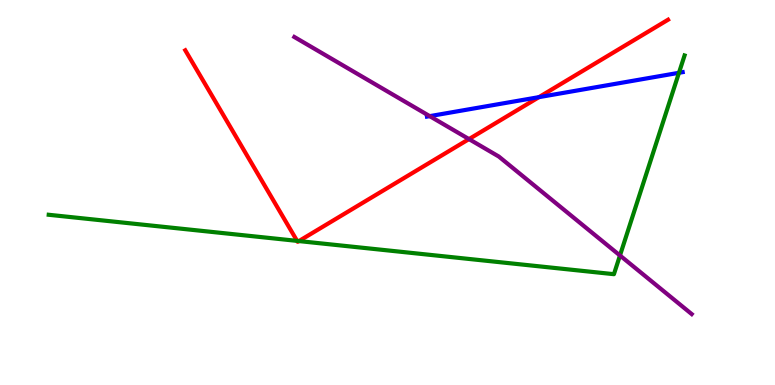[{'lines': ['blue', 'red'], 'intersections': [{'x': 6.95, 'y': 7.48}]}, {'lines': ['green', 'red'], 'intersections': [{'x': 3.83, 'y': 3.74}, {'x': 3.86, 'y': 3.74}]}, {'lines': ['purple', 'red'], 'intersections': [{'x': 6.05, 'y': 6.39}]}, {'lines': ['blue', 'green'], 'intersections': [{'x': 8.76, 'y': 8.11}]}, {'lines': ['blue', 'purple'], 'intersections': [{'x': 5.54, 'y': 6.98}]}, {'lines': ['green', 'purple'], 'intersections': [{'x': 8.0, 'y': 3.36}]}]